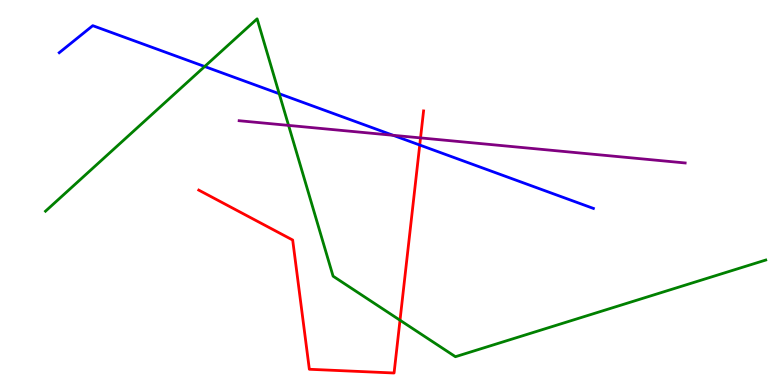[{'lines': ['blue', 'red'], 'intersections': [{'x': 5.42, 'y': 6.23}]}, {'lines': ['green', 'red'], 'intersections': [{'x': 5.16, 'y': 1.68}]}, {'lines': ['purple', 'red'], 'intersections': [{'x': 5.43, 'y': 6.42}]}, {'lines': ['blue', 'green'], 'intersections': [{'x': 2.64, 'y': 8.27}, {'x': 3.6, 'y': 7.57}]}, {'lines': ['blue', 'purple'], 'intersections': [{'x': 5.07, 'y': 6.49}]}, {'lines': ['green', 'purple'], 'intersections': [{'x': 3.72, 'y': 6.74}]}]